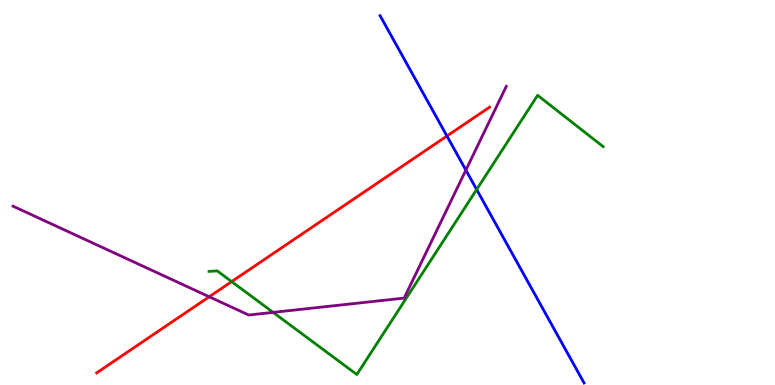[{'lines': ['blue', 'red'], 'intersections': [{'x': 5.77, 'y': 6.47}]}, {'lines': ['green', 'red'], 'intersections': [{'x': 2.99, 'y': 2.69}]}, {'lines': ['purple', 'red'], 'intersections': [{'x': 2.7, 'y': 2.29}]}, {'lines': ['blue', 'green'], 'intersections': [{'x': 6.15, 'y': 5.08}]}, {'lines': ['blue', 'purple'], 'intersections': [{'x': 6.01, 'y': 5.58}]}, {'lines': ['green', 'purple'], 'intersections': [{'x': 3.52, 'y': 1.89}]}]